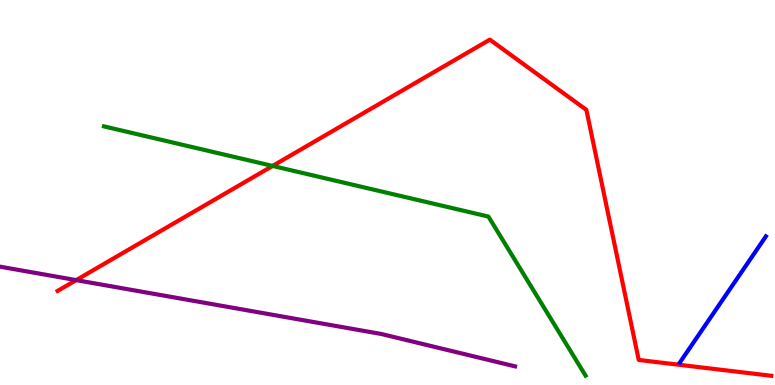[{'lines': ['blue', 'red'], 'intersections': []}, {'lines': ['green', 'red'], 'intersections': [{'x': 3.52, 'y': 5.69}]}, {'lines': ['purple', 'red'], 'intersections': [{'x': 0.983, 'y': 2.72}]}, {'lines': ['blue', 'green'], 'intersections': []}, {'lines': ['blue', 'purple'], 'intersections': []}, {'lines': ['green', 'purple'], 'intersections': []}]